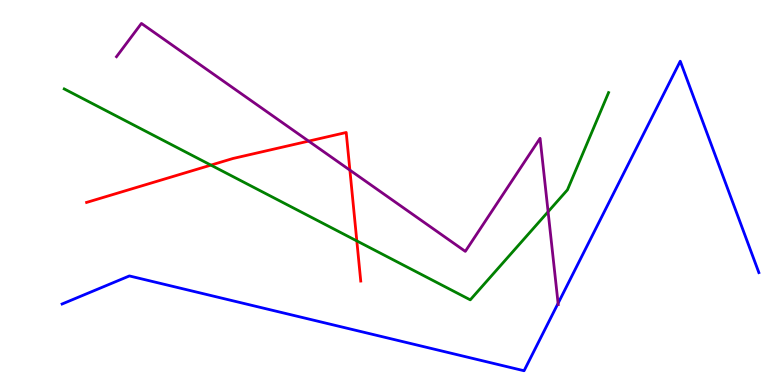[{'lines': ['blue', 'red'], 'intersections': []}, {'lines': ['green', 'red'], 'intersections': [{'x': 2.72, 'y': 5.71}, {'x': 4.6, 'y': 3.74}]}, {'lines': ['purple', 'red'], 'intersections': [{'x': 3.98, 'y': 6.33}, {'x': 4.51, 'y': 5.58}]}, {'lines': ['blue', 'green'], 'intersections': []}, {'lines': ['blue', 'purple'], 'intersections': [{'x': 7.2, 'y': 2.12}]}, {'lines': ['green', 'purple'], 'intersections': [{'x': 7.07, 'y': 4.5}]}]